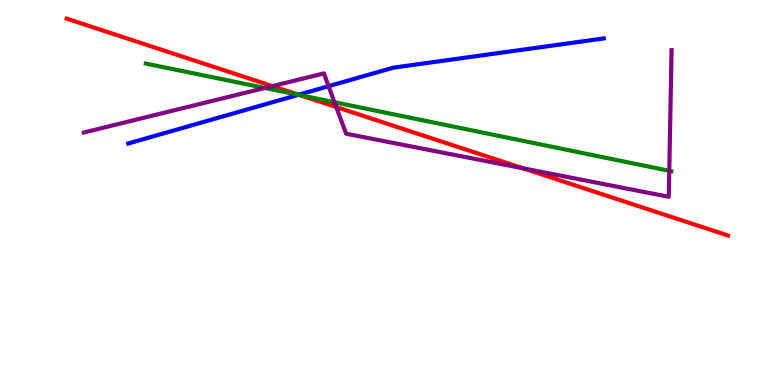[{'lines': ['blue', 'red'], 'intersections': [{'x': 3.85, 'y': 7.54}]}, {'lines': ['green', 'red'], 'intersections': [{'x': 3.87, 'y': 7.53}]}, {'lines': ['purple', 'red'], 'intersections': [{'x': 3.52, 'y': 7.76}, {'x': 4.34, 'y': 7.22}, {'x': 6.75, 'y': 5.63}]}, {'lines': ['blue', 'green'], 'intersections': [{'x': 3.85, 'y': 7.54}]}, {'lines': ['blue', 'purple'], 'intersections': [{'x': 4.24, 'y': 7.76}]}, {'lines': ['green', 'purple'], 'intersections': [{'x': 3.42, 'y': 7.72}, {'x': 4.32, 'y': 7.34}, {'x': 8.64, 'y': 5.56}]}]